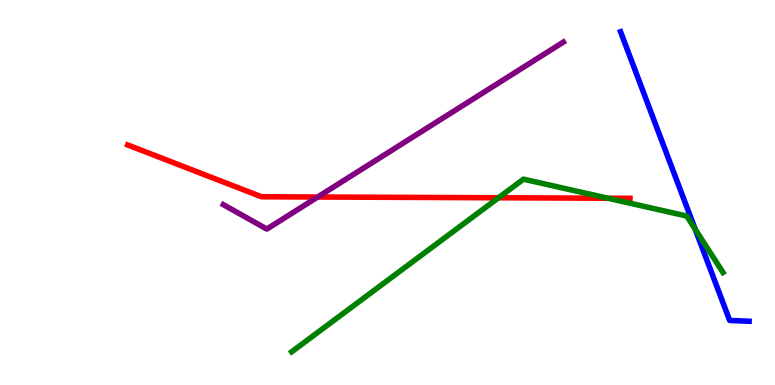[{'lines': ['blue', 'red'], 'intersections': []}, {'lines': ['green', 'red'], 'intersections': [{'x': 6.43, 'y': 4.86}, {'x': 7.84, 'y': 4.85}]}, {'lines': ['purple', 'red'], 'intersections': [{'x': 4.1, 'y': 4.88}]}, {'lines': ['blue', 'green'], 'intersections': [{'x': 8.97, 'y': 4.05}]}, {'lines': ['blue', 'purple'], 'intersections': []}, {'lines': ['green', 'purple'], 'intersections': []}]